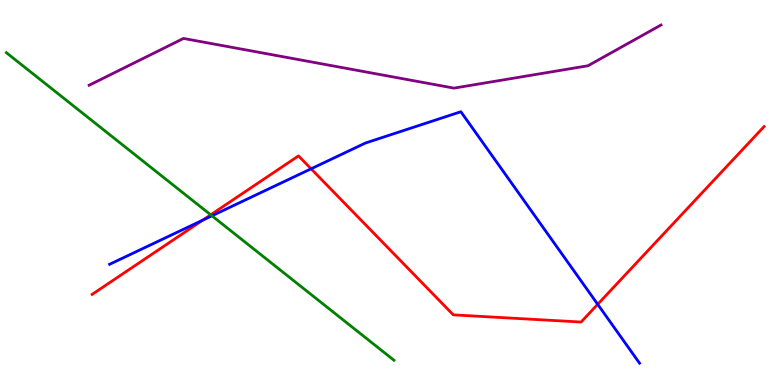[{'lines': ['blue', 'red'], 'intersections': [{'x': 2.62, 'y': 4.28}, {'x': 4.01, 'y': 5.62}, {'x': 7.71, 'y': 2.1}]}, {'lines': ['green', 'red'], 'intersections': [{'x': 2.72, 'y': 4.42}]}, {'lines': ['purple', 'red'], 'intersections': []}, {'lines': ['blue', 'green'], 'intersections': [{'x': 2.73, 'y': 4.39}]}, {'lines': ['blue', 'purple'], 'intersections': []}, {'lines': ['green', 'purple'], 'intersections': []}]